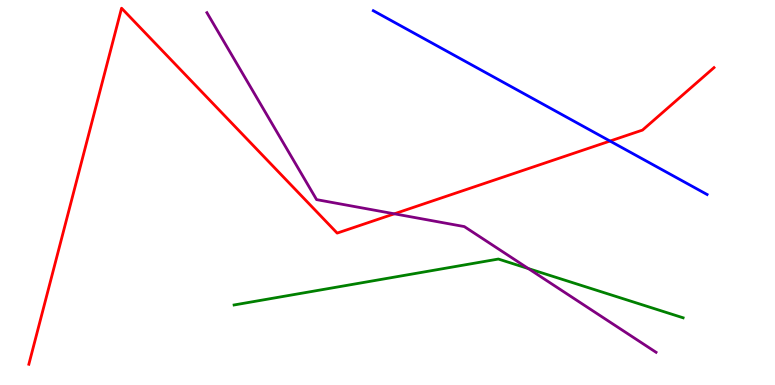[{'lines': ['blue', 'red'], 'intersections': [{'x': 7.87, 'y': 6.34}]}, {'lines': ['green', 'red'], 'intersections': []}, {'lines': ['purple', 'red'], 'intersections': [{'x': 5.09, 'y': 4.45}]}, {'lines': ['blue', 'green'], 'intersections': []}, {'lines': ['blue', 'purple'], 'intersections': []}, {'lines': ['green', 'purple'], 'intersections': [{'x': 6.82, 'y': 3.02}]}]